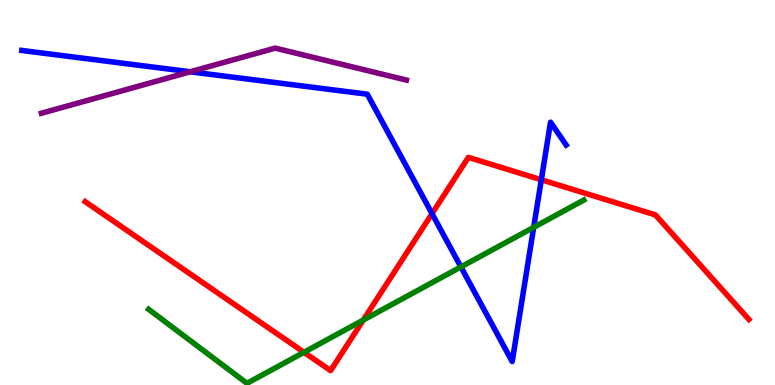[{'lines': ['blue', 'red'], 'intersections': [{'x': 5.57, 'y': 4.45}, {'x': 6.98, 'y': 5.33}]}, {'lines': ['green', 'red'], 'intersections': [{'x': 3.92, 'y': 0.85}, {'x': 4.69, 'y': 1.69}]}, {'lines': ['purple', 'red'], 'intersections': []}, {'lines': ['blue', 'green'], 'intersections': [{'x': 5.95, 'y': 3.07}, {'x': 6.89, 'y': 4.1}]}, {'lines': ['blue', 'purple'], 'intersections': [{'x': 2.45, 'y': 8.14}]}, {'lines': ['green', 'purple'], 'intersections': []}]